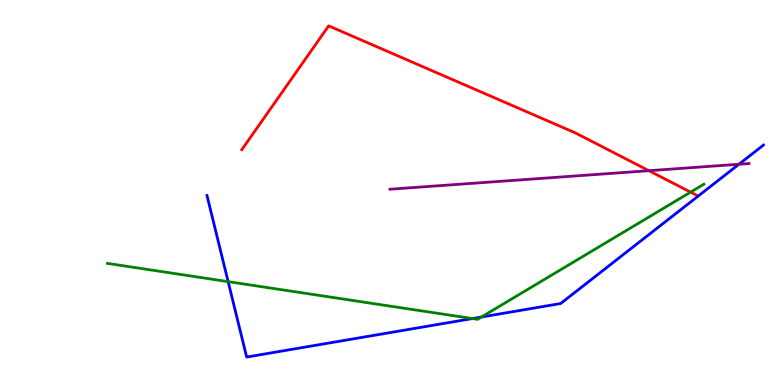[{'lines': ['blue', 'red'], 'intersections': []}, {'lines': ['green', 'red'], 'intersections': [{'x': 8.91, 'y': 5.01}]}, {'lines': ['purple', 'red'], 'intersections': [{'x': 8.37, 'y': 5.57}]}, {'lines': ['blue', 'green'], 'intersections': [{'x': 2.94, 'y': 2.68}, {'x': 6.1, 'y': 1.73}, {'x': 6.21, 'y': 1.77}]}, {'lines': ['blue', 'purple'], 'intersections': [{'x': 9.53, 'y': 5.73}]}, {'lines': ['green', 'purple'], 'intersections': []}]